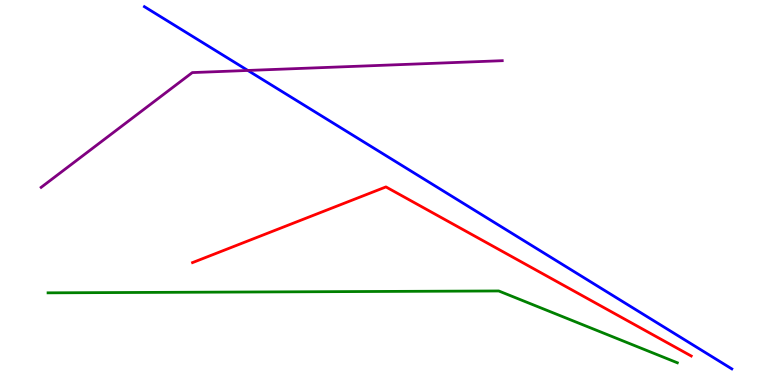[{'lines': ['blue', 'red'], 'intersections': []}, {'lines': ['green', 'red'], 'intersections': []}, {'lines': ['purple', 'red'], 'intersections': []}, {'lines': ['blue', 'green'], 'intersections': []}, {'lines': ['blue', 'purple'], 'intersections': [{'x': 3.2, 'y': 8.17}]}, {'lines': ['green', 'purple'], 'intersections': []}]